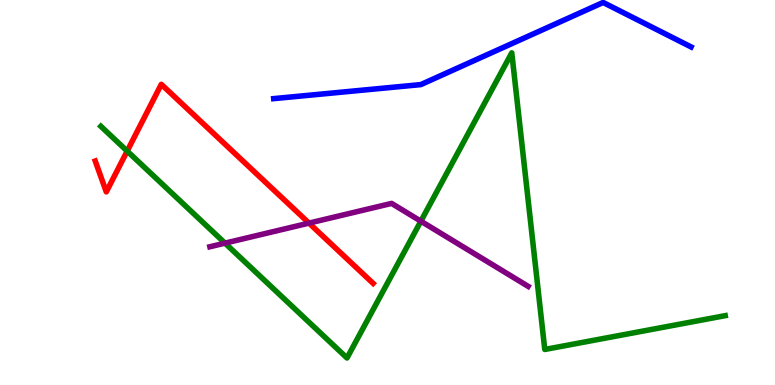[{'lines': ['blue', 'red'], 'intersections': []}, {'lines': ['green', 'red'], 'intersections': [{'x': 1.64, 'y': 6.08}]}, {'lines': ['purple', 'red'], 'intersections': [{'x': 3.99, 'y': 4.2}]}, {'lines': ['blue', 'green'], 'intersections': []}, {'lines': ['blue', 'purple'], 'intersections': []}, {'lines': ['green', 'purple'], 'intersections': [{'x': 2.9, 'y': 3.68}, {'x': 5.43, 'y': 4.25}]}]